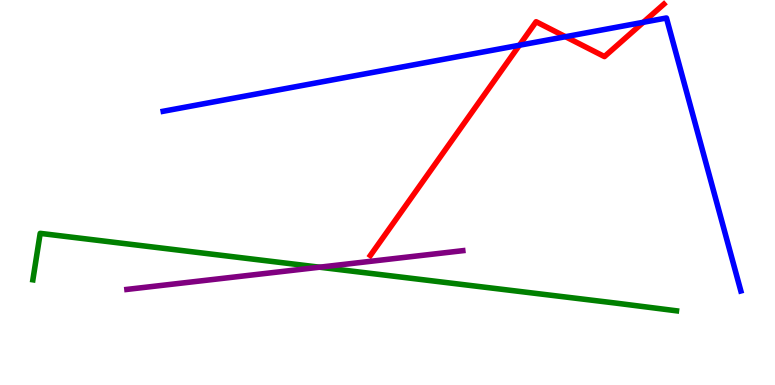[{'lines': ['blue', 'red'], 'intersections': [{'x': 6.7, 'y': 8.82}, {'x': 7.3, 'y': 9.05}, {'x': 8.3, 'y': 9.42}]}, {'lines': ['green', 'red'], 'intersections': []}, {'lines': ['purple', 'red'], 'intersections': []}, {'lines': ['blue', 'green'], 'intersections': []}, {'lines': ['blue', 'purple'], 'intersections': []}, {'lines': ['green', 'purple'], 'intersections': [{'x': 4.12, 'y': 3.06}]}]